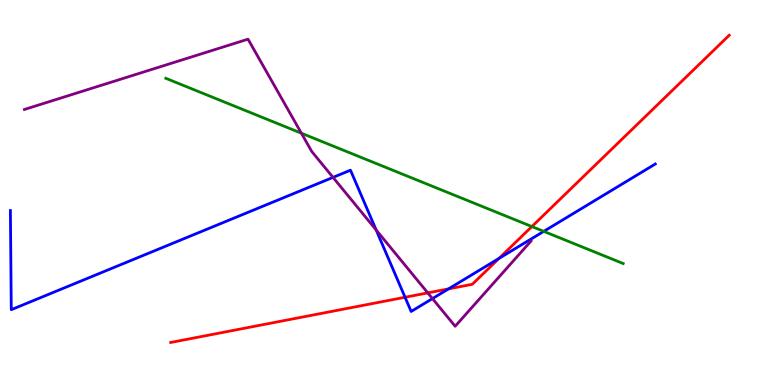[{'lines': ['blue', 'red'], 'intersections': [{'x': 5.23, 'y': 2.28}, {'x': 5.79, 'y': 2.5}, {'x': 6.44, 'y': 3.29}]}, {'lines': ['green', 'red'], 'intersections': [{'x': 6.86, 'y': 4.12}]}, {'lines': ['purple', 'red'], 'intersections': [{'x': 5.52, 'y': 2.39}]}, {'lines': ['blue', 'green'], 'intersections': [{'x': 7.02, 'y': 3.99}]}, {'lines': ['blue', 'purple'], 'intersections': [{'x': 4.3, 'y': 5.39}, {'x': 4.85, 'y': 4.03}, {'x': 5.58, 'y': 2.24}]}, {'lines': ['green', 'purple'], 'intersections': [{'x': 3.89, 'y': 6.54}]}]